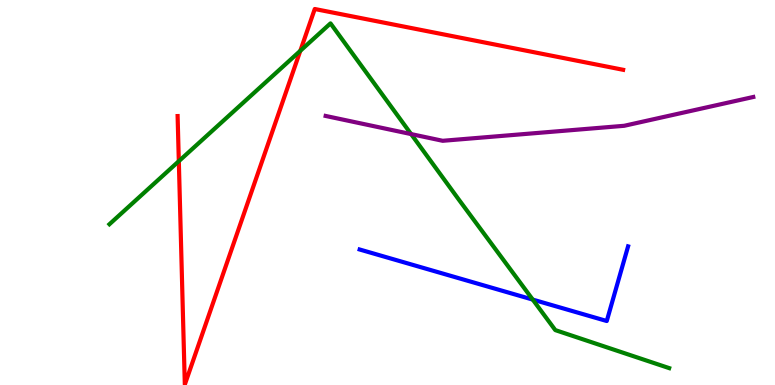[{'lines': ['blue', 'red'], 'intersections': []}, {'lines': ['green', 'red'], 'intersections': [{'x': 2.31, 'y': 5.81}, {'x': 3.87, 'y': 8.68}]}, {'lines': ['purple', 'red'], 'intersections': []}, {'lines': ['blue', 'green'], 'intersections': [{'x': 6.87, 'y': 2.22}]}, {'lines': ['blue', 'purple'], 'intersections': []}, {'lines': ['green', 'purple'], 'intersections': [{'x': 5.3, 'y': 6.52}]}]